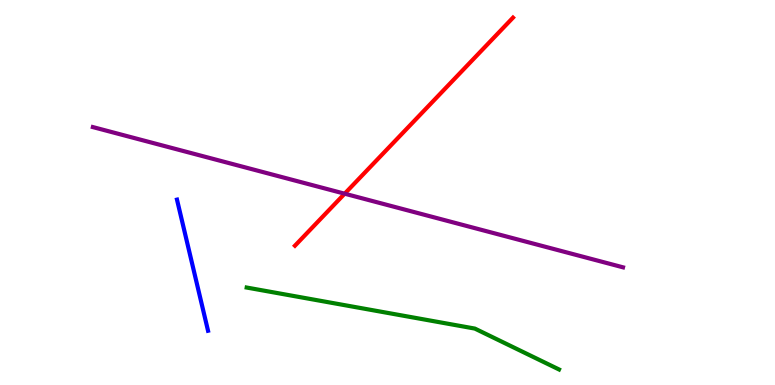[{'lines': ['blue', 'red'], 'intersections': []}, {'lines': ['green', 'red'], 'intersections': []}, {'lines': ['purple', 'red'], 'intersections': [{'x': 4.45, 'y': 4.97}]}, {'lines': ['blue', 'green'], 'intersections': []}, {'lines': ['blue', 'purple'], 'intersections': []}, {'lines': ['green', 'purple'], 'intersections': []}]